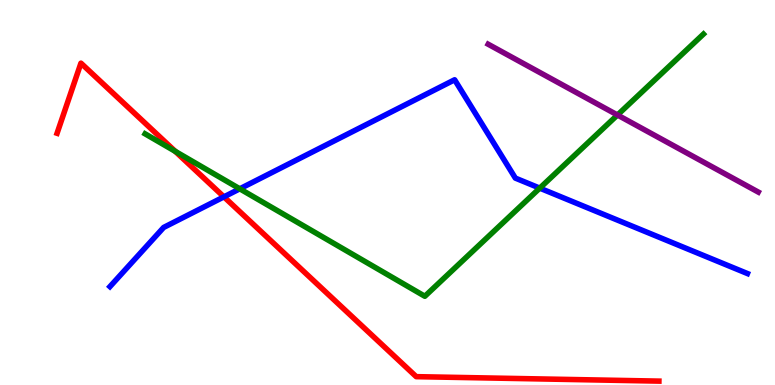[{'lines': ['blue', 'red'], 'intersections': [{'x': 2.89, 'y': 4.89}]}, {'lines': ['green', 'red'], 'intersections': [{'x': 2.26, 'y': 6.07}]}, {'lines': ['purple', 'red'], 'intersections': []}, {'lines': ['blue', 'green'], 'intersections': [{'x': 3.09, 'y': 5.1}, {'x': 6.96, 'y': 5.11}]}, {'lines': ['blue', 'purple'], 'intersections': []}, {'lines': ['green', 'purple'], 'intersections': [{'x': 7.97, 'y': 7.01}]}]